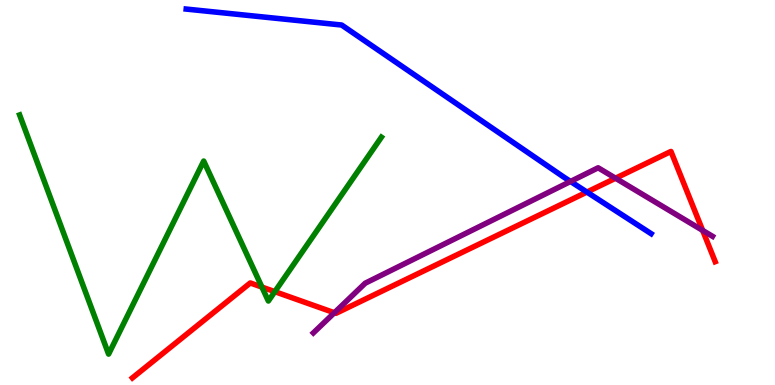[{'lines': ['blue', 'red'], 'intersections': [{'x': 7.57, 'y': 5.01}]}, {'lines': ['green', 'red'], 'intersections': [{'x': 3.38, 'y': 2.54}, {'x': 3.55, 'y': 2.42}]}, {'lines': ['purple', 'red'], 'intersections': [{'x': 4.31, 'y': 1.88}, {'x': 7.94, 'y': 5.37}, {'x': 9.07, 'y': 4.02}]}, {'lines': ['blue', 'green'], 'intersections': []}, {'lines': ['blue', 'purple'], 'intersections': [{'x': 7.36, 'y': 5.29}]}, {'lines': ['green', 'purple'], 'intersections': []}]